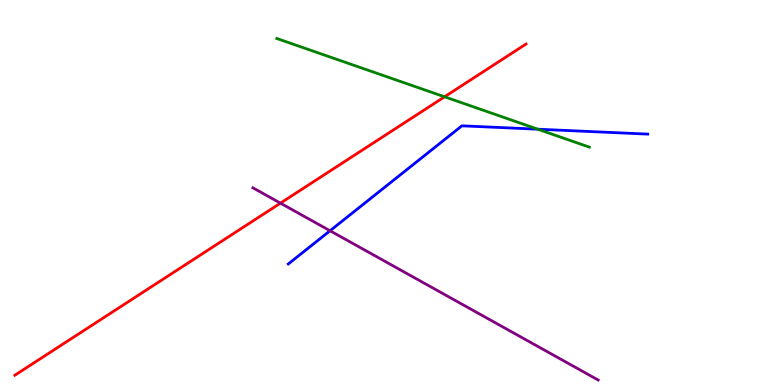[{'lines': ['blue', 'red'], 'intersections': []}, {'lines': ['green', 'red'], 'intersections': [{'x': 5.74, 'y': 7.49}]}, {'lines': ['purple', 'red'], 'intersections': [{'x': 3.62, 'y': 4.72}]}, {'lines': ['blue', 'green'], 'intersections': [{'x': 6.94, 'y': 6.64}]}, {'lines': ['blue', 'purple'], 'intersections': [{'x': 4.26, 'y': 4.01}]}, {'lines': ['green', 'purple'], 'intersections': []}]